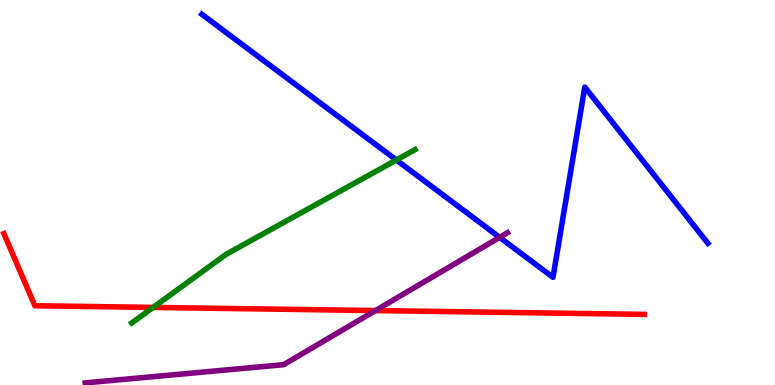[{'lines': ['blue', 'red'], 'intersections': []}, {'lines': ['green', 'red'], 'intersections': [{'x': 1.98, 'y': 2.02}]}, {'lines': ['purple', 'red'], 'intersections': [{'x': 4.84, 'y': 1.93}]}, {'lines': ['blue', 'green'], 'intersections': [{'x': 5.11, 'y': 5.84}]}, {'lines': ['blue', 'purple'], 'intersections': [{'x': 6.45, 'y': 3.83}]}, {'lines': ['green', 'purple'], 'intersections': []}]